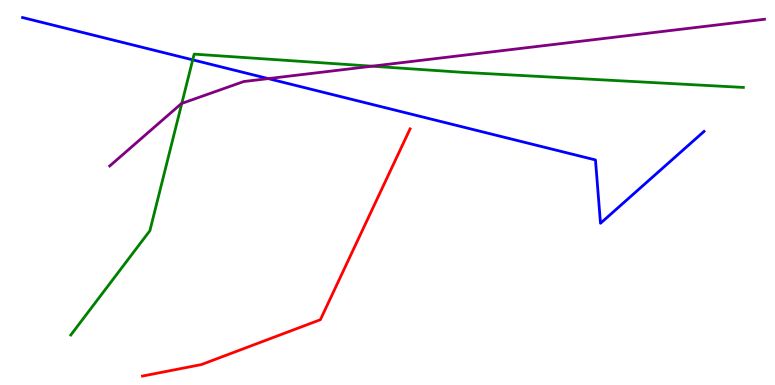[{'lines': ['blue', 'red'], 'intersections': []}, {'lines': ['green', 'red'], 'intersections': []}, {'lines': ['purple', 'red'], 'intersections': []}, {'lines': ['blue', 'green'], 'intersections': [{'x': 2.49, 'y': 8.45}]}, {'lines': ['blue', 'purple'], 'intersections': [{'x': 3.46, 'y': 7.96}]}, {'lines': ['green', 'purple'], 'intersections': [{'x': 2.35, 'y': 7.31}, {'x': 4.8, 'y': 8.28}]}]